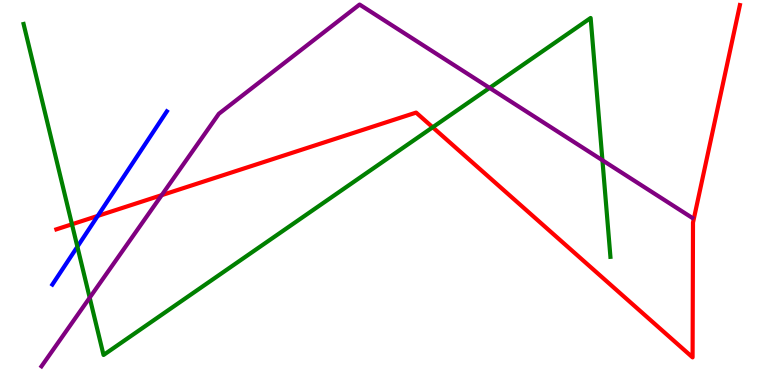[{'lines': ['blue', 'red'], 'intersections': [{'x': 1.26, 'y': 4.39}]}, {'lines': ['green', 'red'], 'intersections': [{'x': 0.929, 'y': 4.17}, {'x': 5.58, 'y': 6.69}]}, {'lines': ['purple', 'red'], 'intersections': [{'x': 2.09, 'y': 4.93}]}, {'lines': ['blue', 'green'], 'intersections': [{'x': 0.998, 'y': 3.59}]}, {'lines': ['blue', 'purple'], 'intersections': []}, {'lines': ['green', 'purple'], 'intersections': [{'x': 1.16, 'y': 2.27}, {'x': 6.32, 'y': 7.72}, {'x': 7.77, 'y': 5.84}]}]